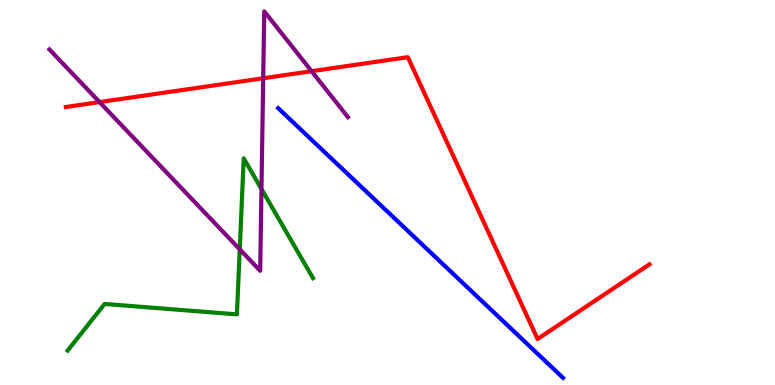[{'lines': ['blue', 'red'], 'intersections': []}, {'lines': ['green', 'red'], 'intersections': []}, {'lines': ['purple', 'red'], 'intersections': [{'x': 1.28, 'y': 7.35}, {'x': 3.4, 'y': 7.97}, {'x': 4.02, 'y': 8.15}]}, {'lines': ['blue', 'green'], 'intersections': []}, {'lines': ['blue', 'purple'], 'intersections': []}, {'lines': ['green', 'purple'], 'intersections': [{'x': 3.09, 'y': 3.52}, {'x': 3.37, 'y': 5.09}]}]